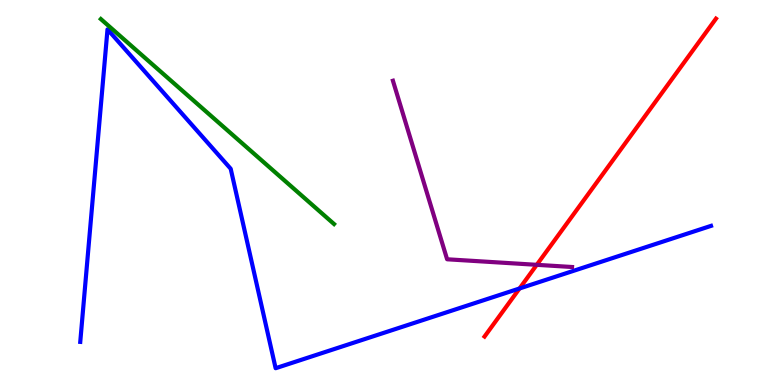[{'lines': ['blue', 'red'], 'intersections': [{'x': 6.7, 'y': 2.51}]}, {'lines': ['green', 'red'], 'intersections': []}, {'lines': ['purple', 'red'], 'intersections': [{'x': 6.93, 'y': 3.12}]}, {'lines': ['blue', 'green'], 'intersections': []}, {'lines': ['blue', 'purple'], 'intersections': []}, {'lines': ['green', 'purple'], 'intersections': []}]